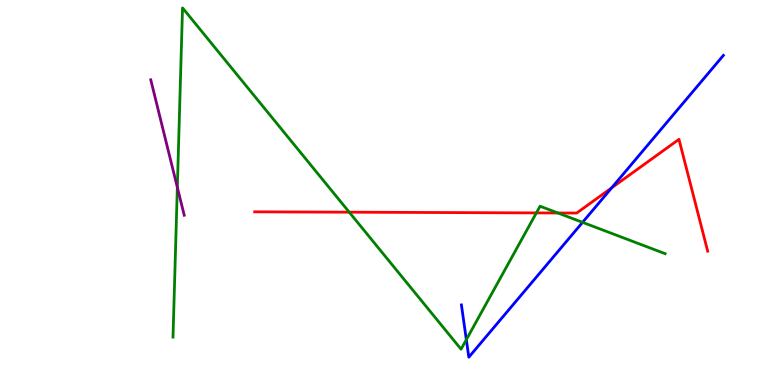[{'lines': ['blue', 'red'], 'intersections': [{'x': 7.89, 'y': 5.12}]}, {'lines': ['green', 'red'], 'intersections': [{'x': 4.51, 'y': 4.49}, {'x': 6.92, 'y': 4.47}, {'x': 7.2, 'y': 4.47}]}, {'lines': ['purple', 'red'], 'intersections': []}, {'lines': ['blue', 'green'], 'intersections': [{'x': 6.02, 'y': 1.18}, {'x': 7.52, 'y': 4.22}]}, {'lines': ['blue', 'purple'], 'intersections': []}, {'lines': ['green', 'purple'], 'intersections': [{'x': 2.29, 'y': 5.13}]}]